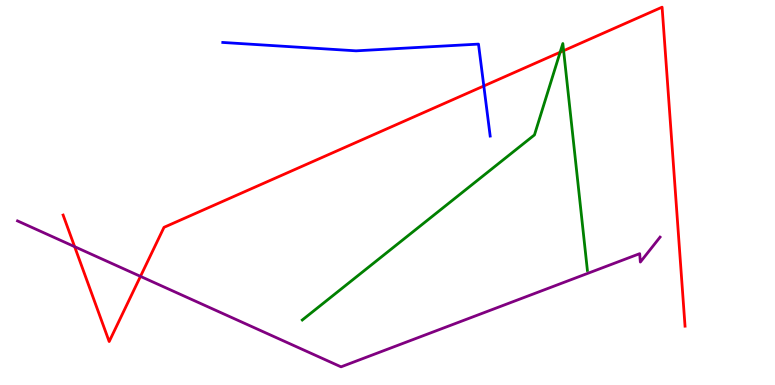[{'lines': ['blue', 'red'], 'intersections': [{'x': 6.24, 'y': 7.77}]}, {'lines': ['green', 'red'], 'intersections': [{'x': 7.23, 'y': 8.64}, {'x': 7.27, 'y': 8.68}]}, {'lines': ['purple', 'red'], 'intersections': [{'x': 0.963, 'y': 3.59}, {'x': 1.81, 'y': 2.82}]}, {'lines': ['blue', 'green'], 'intersections': []}, {'lines': ['blue', 'purple'], 'intersections': []}, {'lines': ['green', 'purple'], 'intersections': []}]